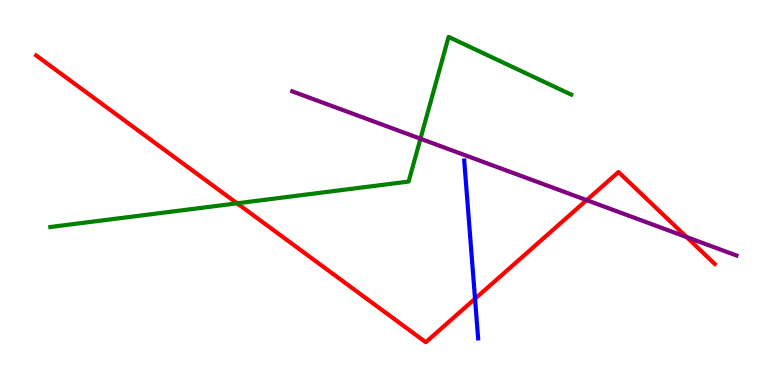[{'lines': ['blue', 'red'], 'intersections': [{'x': 6.13, 'y': 2.24}]}, {'lines': ['green', 'red'], 'intersections': [{'x': 3.06, 'y': 4.72}]}, {'lines': ['purple', 'red'], 'intersections': [{'x': 7.57, 'y': 4.8}, {'x': 8.86, 'y': 3.84}]}, {'lines': ['blue', 'green'], 'intersections': []}, {'lines': ['blue', 'purple'], 'intersections': []}, {'lines': ['green', 'purple'], 'intersections': [{'x': 5.43, 'y': 6.4}]}]